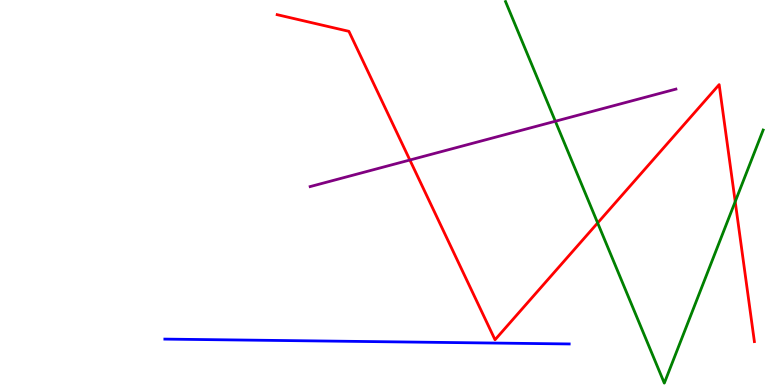[{'lines': ['blue', 'red'], 'intersections': []}, {'lines': ['green', 'red'], 'intersections': [{'x': 7.71, 'y': 4.21}, {'x': 9.49, 'y': 4.76}]}, {'lines': ['purple', 'red'], 'intersections': [{'x': 5.29, 'y': 5.84}]}, {'lines': ['blue', 'green'], 'intersections': []}, {'lines': ['blue', 'purple'], 'intersections': []}, {'lines': ['green', 'purple'], 'intersections': [{'x': 7.17, 'y': 6.85}]}]